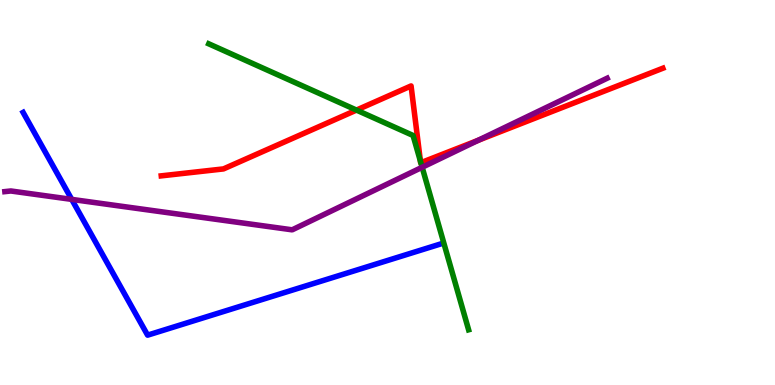[{'lines': ['blue', 'red'], 'intersections': []}, {'lines': ['green', 'red'], 'intersections': [{'x': 4.6, 'y': 7.14}, {'x': 5.43, 'y': 5.81}, {'x': 5.43, 'y': 5.77}]}, {'lines': ['purple', 'red'], 'intersections': [{'x': 6.17, 'y': 6.35}]}, {'lines': ['blue', 'green'], 'intersections': []}, {'lines': ['blue', 'purple'], 'intersections': [{'x': 0.925, 'y': 4.82}]}, {'lines': ['green', 'purple'], 'intersections': [{'x': 5.45, 'y': 5.66}]}]